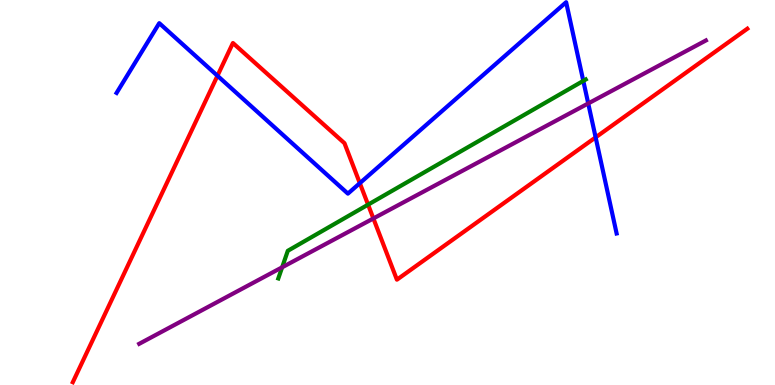[{'lines': ['blue', 'red'], 'intersections': [{'x': 2.81, 'y': 8.03}, {'x': 4.64, 'y': 5.24}, {'x': 7.69, 'y': 6.43}]}, {'lines': ['green', 'red'], 'intersections': [{'x': 4.75, 'y': 4.68}]}, {'lines': ['purple', 'red'], 'intersections': [{'x': 4.82, 'y': 4.33}]}, {'lines': ['blue', 'green'], 'intersections': [{'x': 7.53, 'y': 7.9}]}, {'lines': ['blue', 'purple'], 'intersections': [{'x': 7.59, 'y': 7.31}]}, {'lines': ['green', 'purple'], 'intersections': [{'x': 3.64, 'y': 3.06}]}]